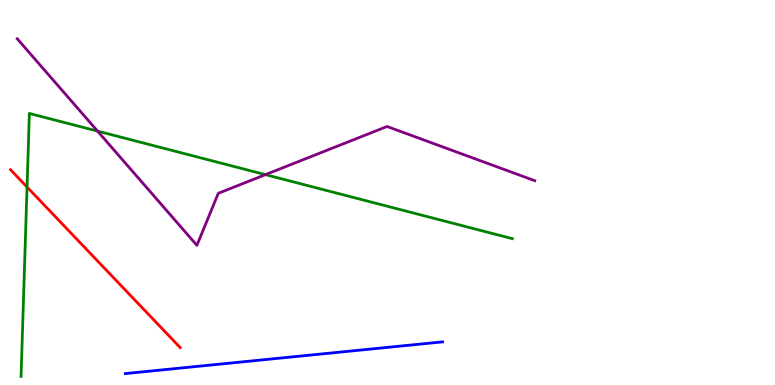[{'lines': ['blue', 'red'], 'intersections': []}, {'lines': ['green', 'red'], 'intersections': [{'x': 0.349, 'y': 5.14}]}, {'lines': ['purple', 'red'], 'intersections': []}, {'lines': ['blue', 'green'], 'intersections': []}, {'lines': ['blue', 'purple'], 'intersections': []}, {'lines': ['green', 'purple'], 'intersections': [{'x': 1.26, 'y': 6.59}, {'x': 3.42, 'y': 5.46}]}]